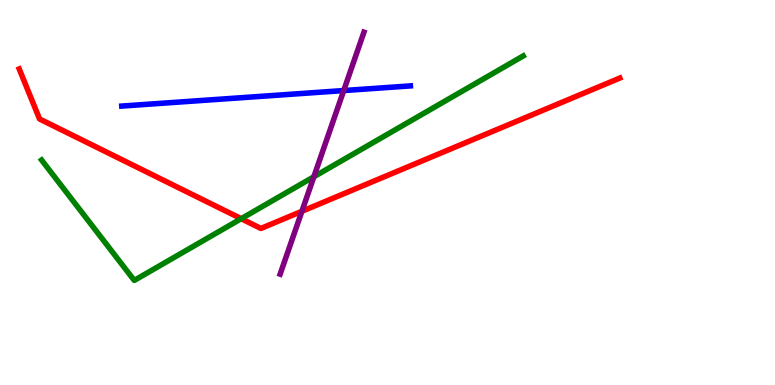[{'lines': ['blue', 'red'], 'intersections': []}, {'lines': ['green', 'red'], 'intersections': [{'x': 3.11, 'y': 4.32}]}, {'lines': ['purple', 'red'], 'intersections': [{'x': 3.9, 'y': 4.51}]}, {'lines': ['blue', 'green'], 'intersections': []}, {'lines': ['blue', 'purple'], 'intersections': [{'x': 4.44, 'y': 7.65}]}, {'lines': ['green', 'purple'], 'intersections': [{'x': 4.05, 'y': 5.41}]}]